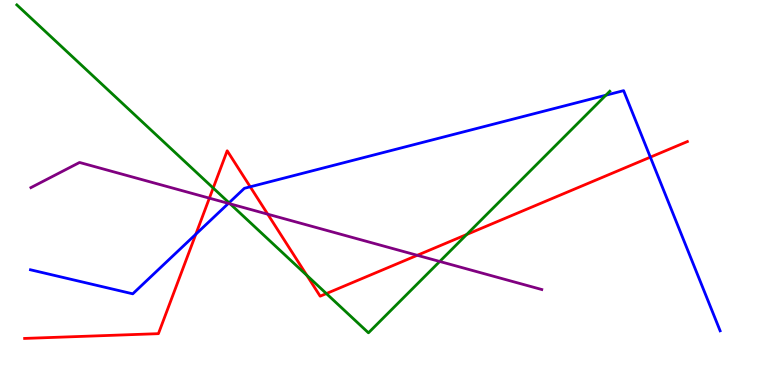[{'lines': ['blue', 'red'], 'intersections': [{'x': 2.53, 'y': 3.92}, {'x': 3.23, 'y': 5.15}, {'x': 8.39, 'y': 5.92}]}, {'lines': ['green', 'red'], 'intersections': [{'x': 2.75, 'y': 5.12}, {'x': 3.96, 'y': 2.85}, {'x': 4.21, 'y': 2.37}, {'x': 6.02, 'y': 3.91}]}, {'lines': ['purple', 'red'], 'intersections': [{'x': 2.7, 'y': 4.85}, {'x': 3.45, 'y': 4.44}, {'x': 5.38, 'y': 3.37}]}, {'lines': ['blue', 'green'], 'intersections': [{'x': 2.96, 'y': 4.73}, {'x': 7.82, 'y': 7.53}]}, {'lines': ['blue', 'purple'], 'intersections': [{'x': 2.95, 'y': 4.72}]}, {'lines': ['green', 'purple'], 'intersections': [{'x': 2.97, 'y': 4.7}, {'x': 5.67, 'y': 3.21}]}]